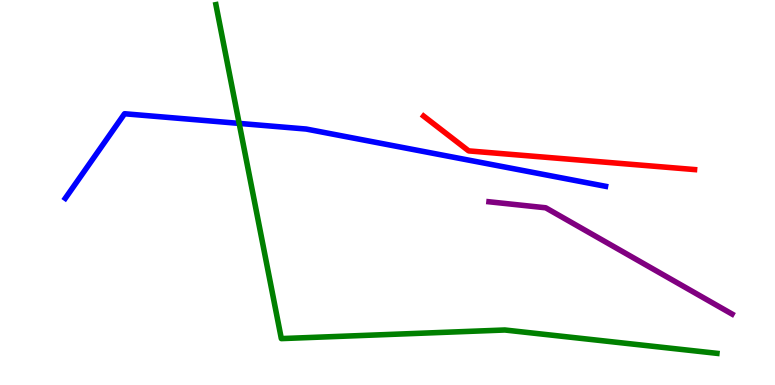[{'lines': ['blue', 'red'], 'intersections': []}, {'lines': ['green', 'red'], 'intersections': []}, {'lines': ['purple', 'red'], 'intersections': []}, {'lines': ['blue', 'green'], 'intersections': [{'x': 3.09, 'y': 6.79}]}, {'lines': ['blue', 'purple'], 'intersections': []}, {'lines': ['green', 'purple'], 'intersections': []}]